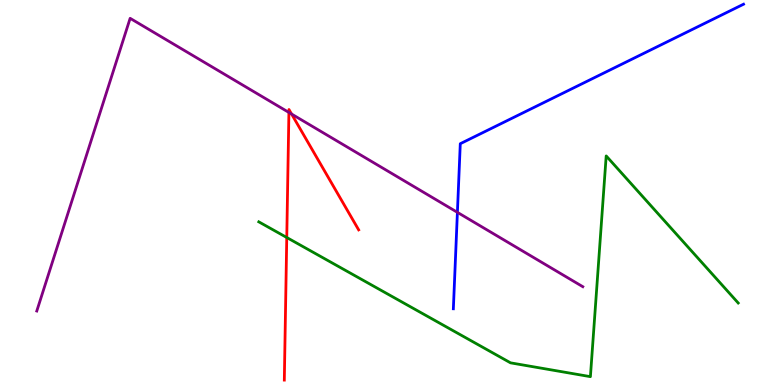[{'lines': ['blue', 'red'], 'intersections': []}, {'lines': ['green', 'red'], 'intersections': [{'x': 3.7, 'y': 3.83}]}, {'lines': ['purple', 'red'], 'intersections': [{'x': 3.73, 'y': 7.08}, {'x': 3.76, 'y': 7.04}]}, {'lines': ['blue', 'green'], 'intersections': []}, {'lines': ['blue', 'purple'], 'intersections': [{'x': 5.9, 'y': 4.48}]}, {'lines': ['green', 'purple'], 'intersections': []}]